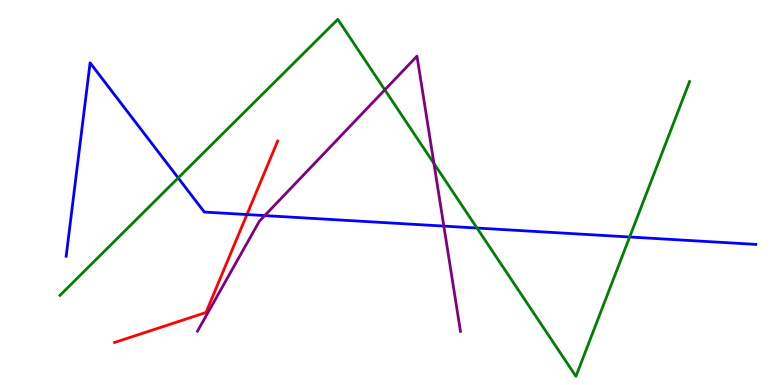[{'lines': ['blue', 'red'], 'intersections': [{'x': 3.19, 'y': 4.43}]}, {'lines': ['green', 'red'], 'intersections': []}, {'lines': ['purple', 'red'], 'intersections': []}, {'lines': ['blue', 'green'], 'intersections': [{'x': 2.3, 'y': 5.38}, {'x': 6.15, 'y': 4.08}, {'x': 8.12, 'y': 3.84}]}, {'lines': ['blue', 'purple'], 'intersections': [{'x': 3.42, 'y': 4.4}, {'x': 5.73, 'y': 4.13}]}, {'lines': ['green', 'purple'], 'intersections': [{'x': 4.97, 'y': 7.67}, {'x': 5.6, 'y': 5.75}]}]